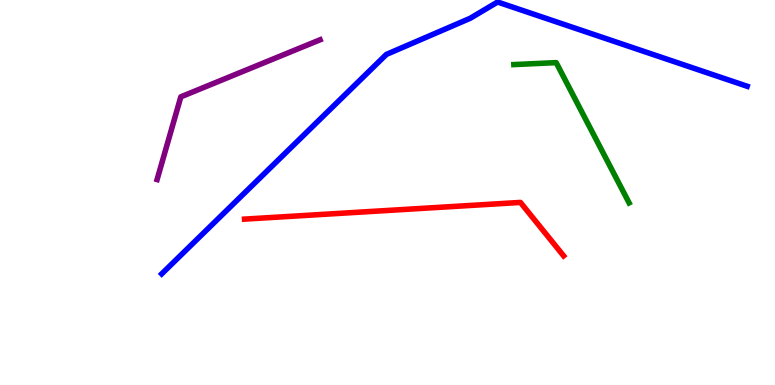[{'lines': ['blue', 'red'], 'intersections': []}, {'lines': ['green', 'red'], 'intersections': []}, {'lines': ['purple', 'red'], 'intersections': []}, {'lines': ['blue', 'green'], 'intersections': []}, {'lines': ['blue', 'purple'], 'intersections': []}, {'lines': ['green', 'purple'], 'intersections': []}]